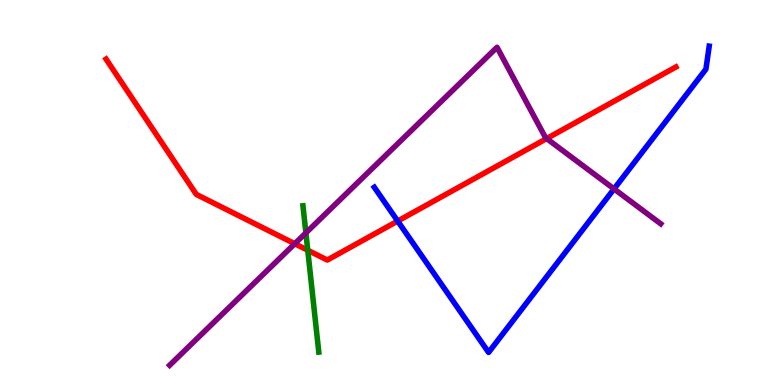[{'lines': ['blue', 'red'], 'intersections': [{'x': 5.13, 'y': 4.26}]}, {'lines': ['green', 'red'], 'intersections': [{'x': 3.97, 'y': 3.5}]}, {'lines': ['purple', 'red'], 'intersections': [{'x': 3.8, 'y': 3.67}, {'x': 7.05, 'y': 6.4}]}, {'lines': ['blue', 'green'], 'intersections': []}, {'lines': ['blue', 'purple'], 'intersections': [{'x': 7.92, 'y': 5.09}]}, {'lines': ['green', 'purple'], 'intersections': [{'x': 3.95, 'y': 3.95}]}]